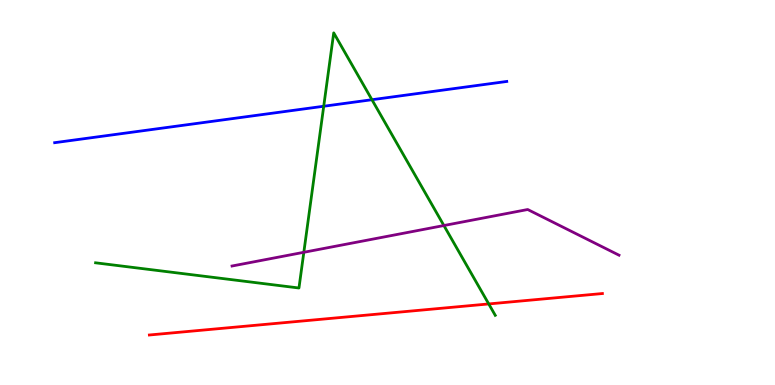[{'lines': ['blue', 'red'], 'intersections': []}, {'lines': ['green', 'red'], 'intersections': [{'x': 6.31, 'y': 2.11}]}, {'lines': ['purple', 'red'], 'intersections': []}, {'lines': ['blue', 'green'], 'intersections': [{'x': 4.18, 'y': 7.24}, {'x': 4.8, 'y': 7.41}]}, {'lines': ['blue', 'purple'], 'intersections': []}, {'lines': ['green', 'purple'], 'intersections': [{'x': 3.92, 'y': 3.45}, {'x': 5.73, 'y': 4.14}]}]